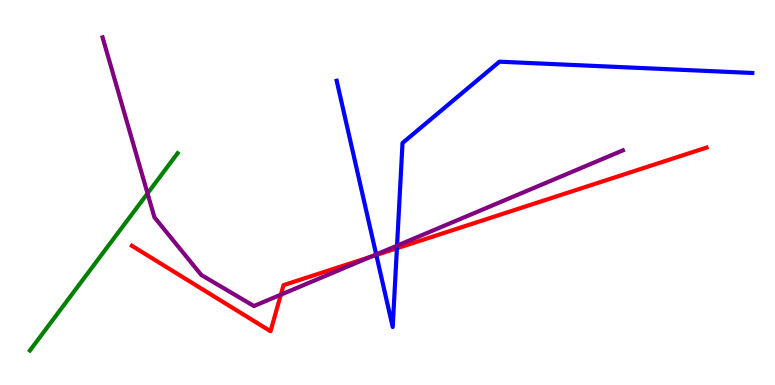[{'lines': ['blue', 'red'], 'intersections': [{'x': 4.86, 'y': 3.38}, {'x': 5.12, 'y': 3.55}]}, {'lines': ['green', 'red'], 'intersections': []}, {'lines': ['purple', 'red'], 'intersections': [{'x': 3.62, 'y': 2.35}, {'x': 4.78, 'y': 3.33}]}, {'lines': ['blue', 'green'], 'intersections': []}, {'lines': ['blue', 'purple'], 'intersections': [{'x': 4.85, 'y': 3.39}, {'x': 5.12, 'y': 3.62}]}, {'lines': ['green', 'purple'], 'intersections': [{'x': 1.9, 'y': 4.98}]}]